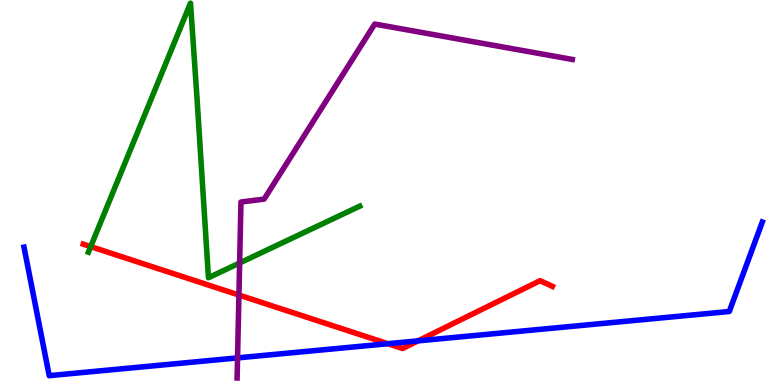[{'lines': ['blue', 'red'], 'intersections': [{'x': 5.0, 'y': 1.07}, {'x': 5.39, 'y': 1.15}]}, {'lines': ['green', 'red'], 'intersections': [{'x': 1.17, 'y': 3.59}]}, {'lines': ['purple', 'red'], 'intersections': [{'x': 3.08, 'y': 2.34}]}, {'lines': ['blue', 'green'], 'intersections': []}, {'lines': ['blue', 'purple'], 'intersections': [{'x': 3.07, 'y': 0.704}]}, {'lines': ['green', 'purple'], 'intersections': [{'x': 3.09, 'y': 3.17}]}]